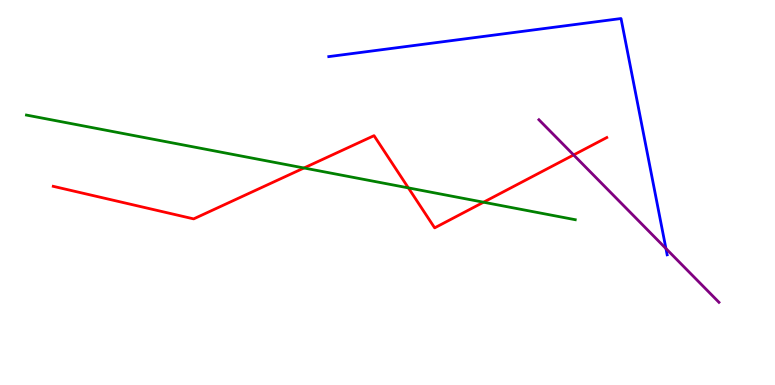[{'lines': ['blue', 'red'], 'intersections': []}, {'lines': ['green', 'red'], 'intersections': [{'x': 3.92, 'y': 5.64}, {'x': 5.27, 'y': 5.12}, {'x': 6.24, 'y': 4.75}]}, {'lines': ['purple', 'red'], 'intersections': [{'x': 7.4, 'y': 5.98}]}, {'lines': ['blue', 'green'], 'intersections': []}, {'lines': ['blue', 'purple'], 'intersections': [{'x': 8.59, 'y': 3.54}]}, {'lines': ['green', 'purple'], 'intersections': []}]